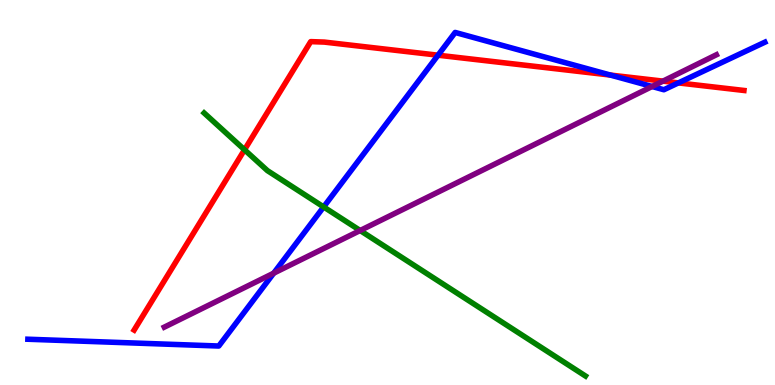[{'lines': ['blue', 'red'], 'intersections': [{'x': 5.65, 'y': 8.57}, {'x': 7.88, 'y': 8.05}, {'x': 8.75, 'y': 7.85}]}, {'lines': ['green', 'red'], 'intersections': [{'x': 3.16, 'y': 6.11}]}, {'lines': ['purple', 'red'], 'intersections': [{'x': 8.55, 'y': 7.89}]}, {'lines': ['blue', 'green'], 'intersections': [{'x': 4.18, 'y': 4.63}]}, {'lines': ['blue', 'purple'], 'intersections': [{'x': 3.53, 'y': 2.9}, {'x': 8.41, 'y': 7.75}]}, {'lines': ['green', 'purple'], 'intersections': [{'x': 4.65, 'y': 4.01}]}]